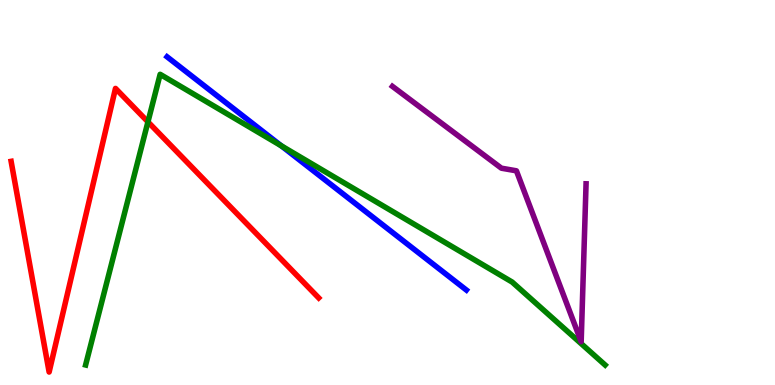[{'lines': ['blue', 'red'], 'intersections': []}, {'lines': ['green', 'red'], 'intersections': [{'x': 1.91, 'y': 6.83}]}, {'lines': ['purple', 'red'], 'intersections': []}, {'lines': ['blue', 'green'], 'intersections': [{'x': 3.63, 'y': 6.21}]}, {'lines': ['blue', 'purple'], 'intersections': []}, {'lines': ['green', 'purple'], 'intersections': []}]